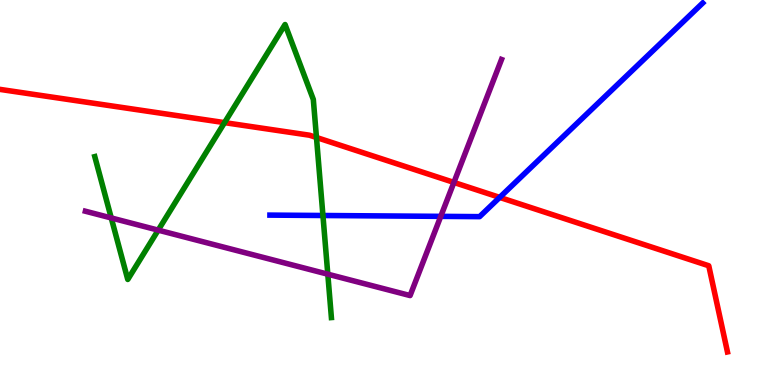[{'lines': ['blue', 'red'], 'intersections': [{'x': 6.45, 'y': 4.87}]}, {'lines': ['green', 'red'], 'intersections': [{'x': 2.9, 'y': 6.81}, {'x': 4.08, 'y': 6.43}]}, {'lines': ['purple', 'red'], 'intersections': [{'x': 5.86, 'y': 5.26}]}, {'lines': ['blue', 'green'], 'intersections': [{'x': 4.17, 'y': 4.4}]}, {'lines': ['blue', 'purple'], 'intersections': [{'x': 5.69, 'y': 4.38}]}, {'lines': ['green', 'purple'], 'intersections': [{'x': 1.44, 'y': 4.34}, {'x': 2.04, 'y': 4.02}, {'x': 4.23, 'y': 2.88}]}]